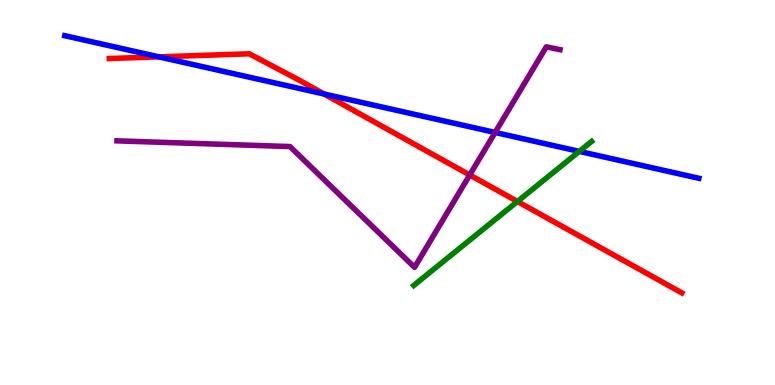[{'lines': ['blue', 'red'], 'intersections': [{'x': 2.05, 'y': 8.52}, {'x': 4.18, 'y': 7.56}]}, {'lines': ['green', 'red'], 'intersections': [{'x': 6.68, 'y': 4.77}]}, {'lines': ['purple', 'red'], 'intersections': [{'x': 6.06, 'y': 5.46}]}, {'lines': ['blue', 'green'], 'intersections': [{'x': 7.47, 'y': 6.07}]}, {'lines': ['blue', 'purple'], 'intersections': [{'x': 6.39, 'y': 6.56}]}, {'lines': ['green', 'purple'], 'intersections': []}]